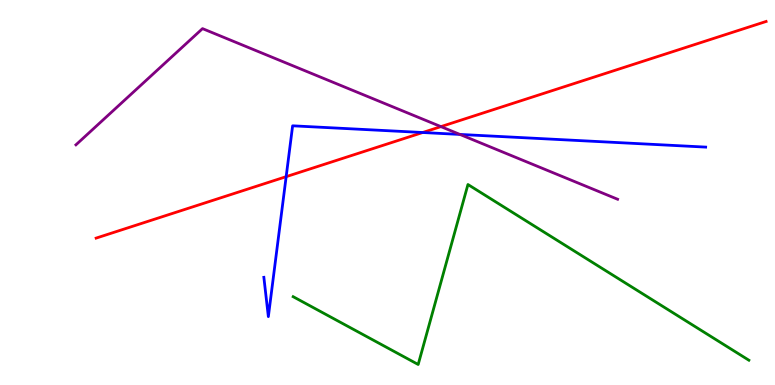[{'lines': ['blue', 'red'], 'intersections': [{'x': 3.69, 'y': 5.41}, {'x': 5.45, 'y': 6.56}]}, {'lines': ['green', 'red'], 'intersections': []}, {'lines': ['purple', 'red'], 'intersections': [{'x': 5.69, 'y': 6.71}]}, {'lines': ['blue', 'green'], 'intersections': []}, {'lines': ['blue', 'purple'], 'intersections': [{'x': 5.93, 'y': 6.51}]}, {'lines': ['green', 'purple'], 'intersections': []}]